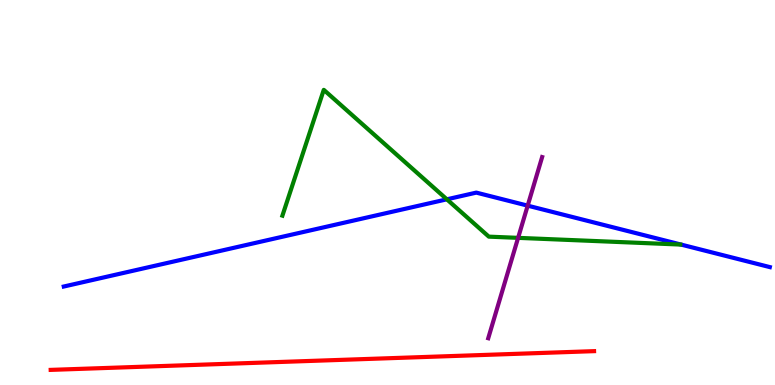[{'lines': ['blue', 'red'], 'intersections': []}, {'lines': ['green', 'red'], 'intersections': []}, {'lines': ['purple', 'red'], 'intersections': []}, {'lines': ['blue', 'green'], 'intersections': [{'x': 5.77, 'y': 4.82}]}, {'lines': ['blue', 'purple'], 'intersections': [{'x': 6.81, 'y': 4.66}]}, {'lines': ['green', 'purple'], 'intersections': [{'x': 6.69, 'y': 3.82}]}]